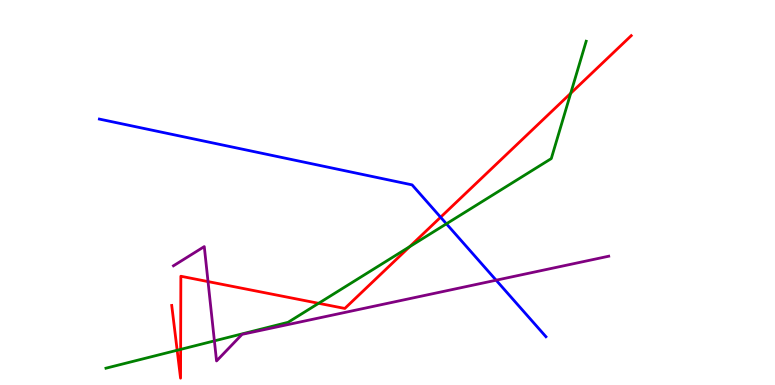[{'lines': ['blue', 'red'], 'intersections': [{'x': 5.69, 'y': 4.36}]}, {'lines': ['green', 'red'], 'intersections': [{'x': 2.29, 'y': 0.902}, {'x': 2.33, 'y': 0.925}, {'x': 4.11, 'y': 2.12}, {'x': 5.29, 'y': 3.59}, {'x': 7.36, 'y': 7.58}]}, {'lines': ['purple', 'red'], 'intersections': [{'x': 2.68, 'y': 2.69}]}, {'lines': ['blue', 'green'], 'intersections': [{'x': 5.76, 'y': 4.19}]}, {'lines': ['blue', 'purple'], 'intersections': [{'x': 6.4, 'y': 2.72}]}, {'lines': ['green', 'purple'], 'intersections': [{'x': 2.77, 'y': 1.15}]}]